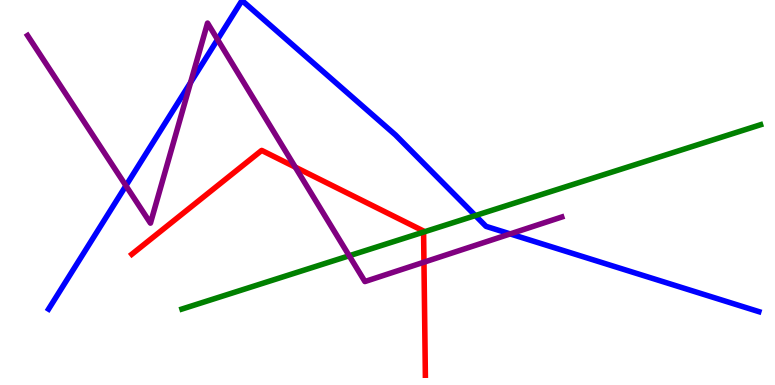[{'lines': ['blue', 'red'], 'intersections': []}, {'lines': ['green', 'red'], 'intersections': [{'x': 5.47, 'y': 3.97}]}, {'lines': ['purple', 'red'], 'intersections': [{'x': 3.81, 'y': 5.66}, {'x': 5.47, 'y': 3.19}]}, {'lines': ['blue', 'green'], 'intersections': [{'x': 6.13, 'y': 4.4}]}, {'lines': ['blue', 'purple'], 'intersections': [{'x': 1.62, 'y': 5.18}, {'x': 2.46, 'y': 7.86}, {'x': 2.81, 'y': 8.97}, {'x': 6.58, 'y': 3.92}]}, {'lines': ['green', 'purple'], 'intersections': [{'x': 4.51, 'y': 3.36}]}]